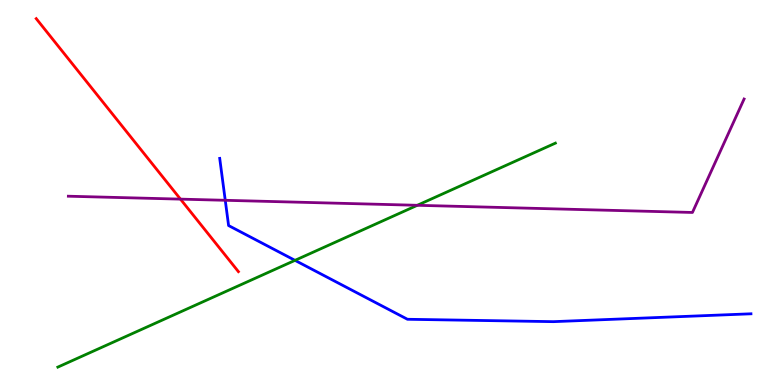[{'lines': ['blue', 'red'], 'intersections': []}, {'lines': ['green', 'red'], 'intersections': []}, {'lines': ['purple', 'red'], 'intersections': [{'x': 2.33, 'y': 4.83}]}, {'lines': ['blue', 'green'], 'intersections': [{'x': 3.81, 'y': 3.24}]}, {'lines': ['blue', 'purple'], 'intersections': [{'x': 2.91, 'y': 4.8}]}, {'lines': ['green', 'purple'], 'intersections': [{'x': 5.38, 'y': 4.67}]}]